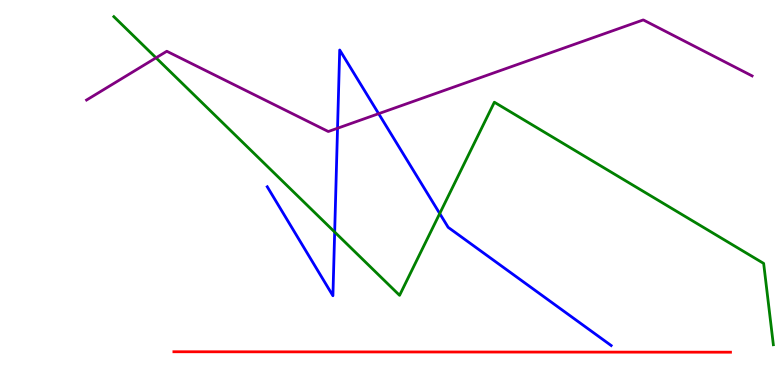[{'lines': ['blue', 'red'], 'intersections': []}, {'lines': ['green', 'red'], 'intersections': []}, {'lines': ['purple', 'red'], 'intersections': []}, {'lines': ['blue', 'green'], 'intersections': [{'x': 4.32, 'y': 3.97}, {'x': 5.67, 'y': 4.45}]}, {'lines': ['blue', 'purple'], 'intersections': [{'x': 4.36, 'y': 6.67}, {'x': 4.89, 'y': 7.05}]}, {'lines': ['green', 'purple'], 'intersections': [{'x': 2.01, 'y': 8.5}]}]